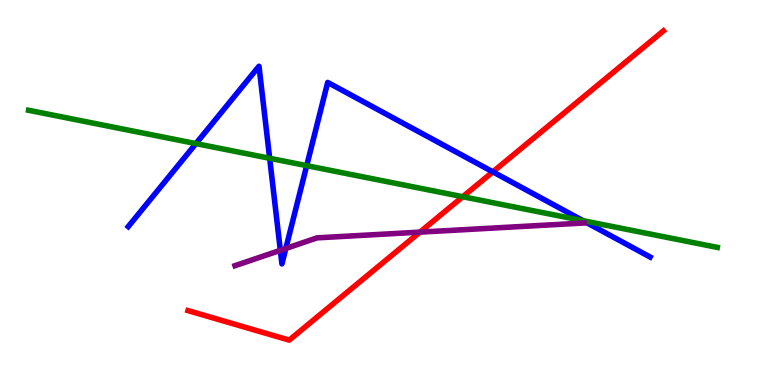[{'lines': ['blue', 'red'], 'intersections': [{'x': 6.36, 'y': 5.54}]}, {'lines': ['green', 'red'], 'intersections': [{'x': 5.97, 'y': 4.89}]}, {'lines': ['purple', 'red'], 'intersections': [{'x': 5.42, 'y': 3.97}]}, {'lines': ['blue', 'green'], 'intersections': [{'x': 2.53, 'y': 6.27}, {'x': 3.48, 'y': 5.89}, {'x': 3.96, 'y': 5.7}, {'x': 7.52, 'y': 4.27}]}, {'lines': ['blue', 'purple'], 'intersections': [{'x': 3.62, 'y': 3.5}, {'x': 3.69, 'y': 3.55}]}, {'lines': ['green', 'purple'], 'intersections': []}]